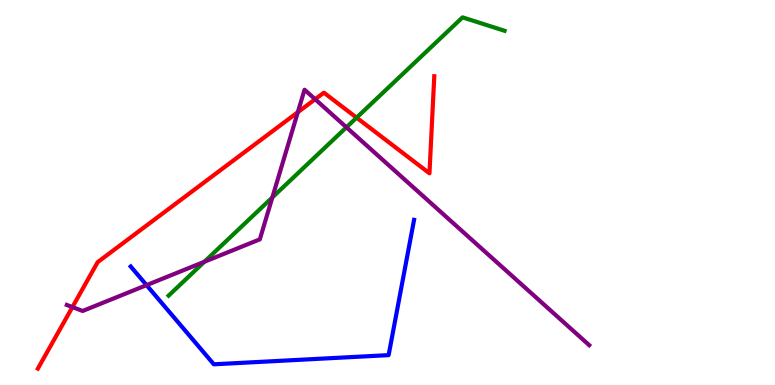[{'lines': ['blue', 'red'], 'intersections': []}, {'lines': ['green', 'red'], 'intersections': [{'x': 4.6, 'y': 6.94}]}, {'lines': ['purple', 'red'], 'intersections': [{'x': 0.934, 'y': 2.02}, {'x': 3.84, 'y': 7.09}, {'x': 4.07, 'y': 7.42}]}, {'lines': ['blue', 'green'], 'intersections': []}, {'lines': ['blue', 'purple'], 'intersections': [{'x': 1.89, 'y': 2.59}]}, {'lines': ['green', 'purple'], 'intersections': [{'x': 2.64, 'y': 3.2}, {'x': 3.51, 'y': 4.87}, {'x': 4.47, 'y': 6.69}]}]